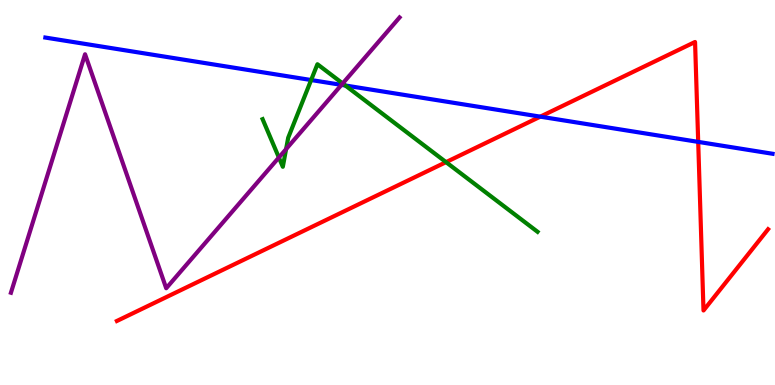[{'lines': ['blue', 'red'], 'intersections': [{'x': 6.97, 'y': 6.97}, {'x': 9.01, 'y': 6.31}]}, {'lines': ['green', 'red'], 'intersections': [{'x': 5.76, 'y': 5.79}]}, {'lines': ['purple', 'red'], 'intersections': []}, {'lines': ['blue', 'green'], 'intersections': [{'x': 4.01, 'y': 7.92}, {'x': 4.46, 'y': 7.78}]}, {'lines': ['blue', 'purple'], 'intersections': [{'x': 4.41, 'y': 7.8}]}, {'lines': ['green', 'purple'], 'intersections': [{'x': 3.6, 'y': 5.91}, {'x': 3.69, 'y': 6.13}, {'x': 4.42, 'y': 7.83}]}]